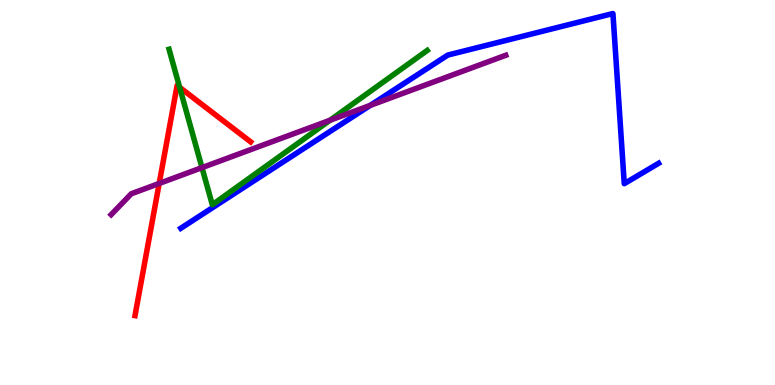[{'lines': ['blue', 'red'], 'intersections': []}, {'lines': ['green', 'red'], 'intersections': [{'x': 2.32, 'y': 7.73}]}, {'lines': ['purple', 'red'], 'intersections': [{'x': 2.05, 'y': 5.24}]}, {'lines': ['blue', 'green'], 'intersections': []}, {'lines': ['blue', 'purple'], 'intersections': [{'x': 4.78, 'y': 7.26}]}, {'lines': ['green', 'purple'], 'intersections': [{'x': 2.61, 'y': 5.65}, {'x': 4.26, 'y': 6.88}]}]